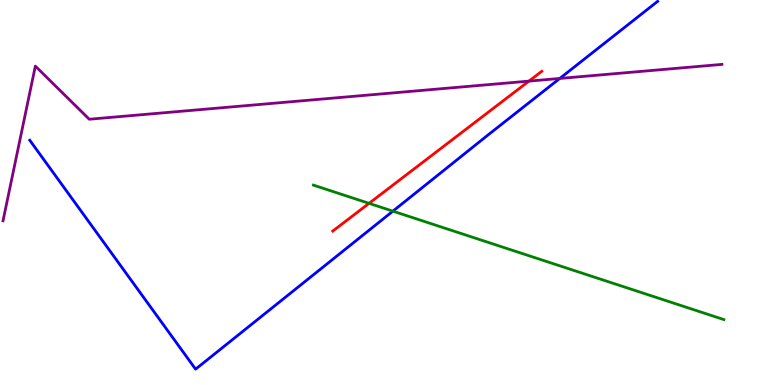[{'lines': ['blue', 'red'], 'intersections': []}, {'lines': ['green', 'red'], 'intersections': [{'x': 4.76, 'y': 4.72}]}, {'lines': ['purple', 'red'], 'intersections': [{'x': 6.83, 'y': 7.89}]}, {'lines': ['blue', 'green'], 'intersections': [{'x': 5.07, 'y': 4.52}]}, {'lines': ['blue', 'purple'], 'intersections': [{'x': 7.22, 'y': 7.96}]}, {'lines': ['green', 'purple'], 'intersections': []}]